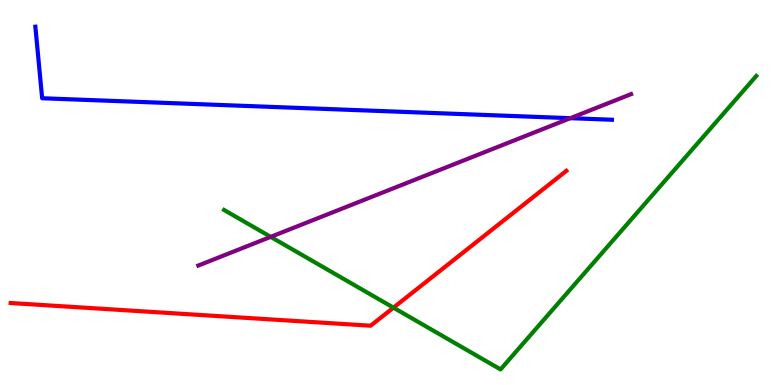[{'lines': ['blue', 'red'], 'intersections': []}, {'lines': ['green', 'red'], 'intersections': [{'x': 5.08, 'y': 2.01}]}, {'lines': ['purple', 'red'], 'intersections': []}, {'lines': ['blue', 'green'], 'intersections': []}, {'lines': ['blue', 'purple'], 'intersections': [{'x': 7.36, 'y': 6.93}]}, {'lines': ['green', 'purple'], 'intersections': [{'x': 3.49, 'y': 3.85}]}]